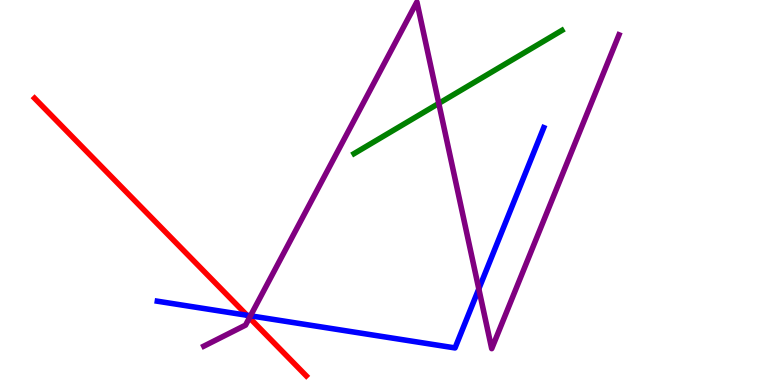[{'lines': ['blue', 'red'], 'intersections': [{'x': 3.19, 'y': 1.81}]}, {'lines': ['green', 'red'], 'intersections': []}, {'lines': ['purple', 'red'], 'intersections': [{'x': 3.22, 'y': 1.75}]}, {'lines': ['blue', 'green'], 'intersections': []}, {'lines': ['blue', 'purple'], 'intersections': [{'x': 3.23, 'y': 1.8}, {'x': 6.18, 'y': 2.5}]}, {'lines': ['green', 'purple'], 'intersections': [{'x': 5.66, 'y': 7.31}]}]